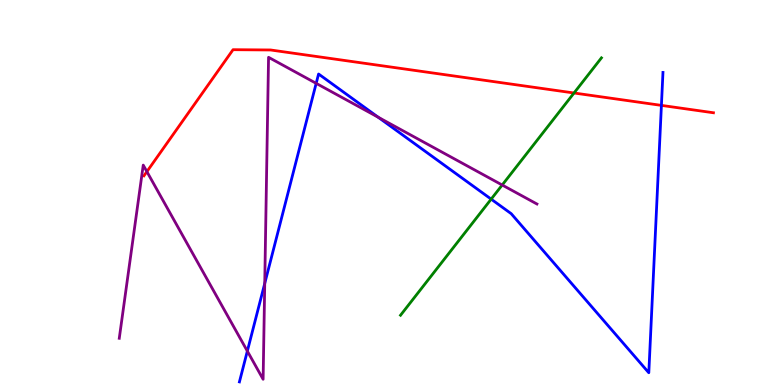[{'lines': ['blue', 'red'], 'intersections': [{'x': 8.53, 'y': 7.26}]}, {'lines': ['green', 'red'], 'intersections': [{'x': 7.41, 'y': 7.58}]}, {'lines': ['purple', 'red'], 'intersections': [{'x': 1.9, 'y': 5.54}]}, {'lines': ['blue', 'green'], 'intersections': [{'x': 6.34, 'y': 4.83}]}, {'lines': ['blue', 'purple'], 'intersections': [{'x': 3.19, 'y': 0.881}, {'x': 3.42, 'y': 2.64}, {'x': 4.08, 'y': 7.84}, {'x': 4.88, 'y': 6.95}]}, {'lines': ['green', 'purple'], 'intersections': [{'x': 6.48, 'y': 5.19}]}]